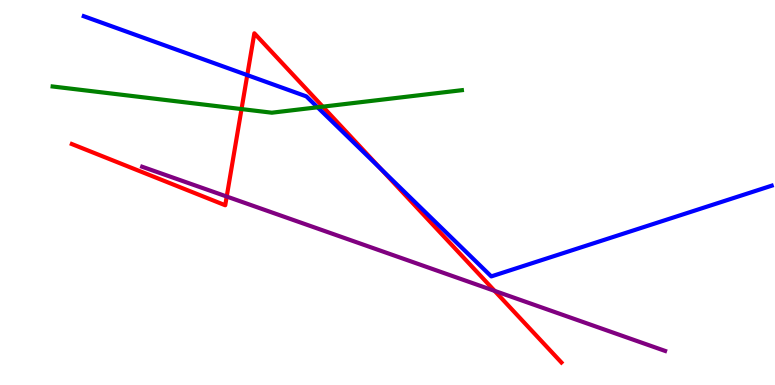[{'lines': ['blue', 'red'], 'intersections': [{'x': 3.19, 'y': 8.05}, {'x': 4.91, 'y': 5.62}]}, {'lines': ['green', 'red'], 'intersections': [{'x': 3.12, 'y': 7.17}, {'x': 4.16, 'y': 7.23}]}, {'lines': ['purple', 'red'], 'intersections': [{'x': 2.93, 'y': 4.9}, {'x': 6.38, 'y': 2.44}]}, {'lines': ['blue', 'green'], 'intersections': [{'x': 4.1, 'y': 7.21}]}, {'lines': ['blue', 'purple'], 'intersections': []}, {'lines': ['green', 'purple'], 'intersections': []}]